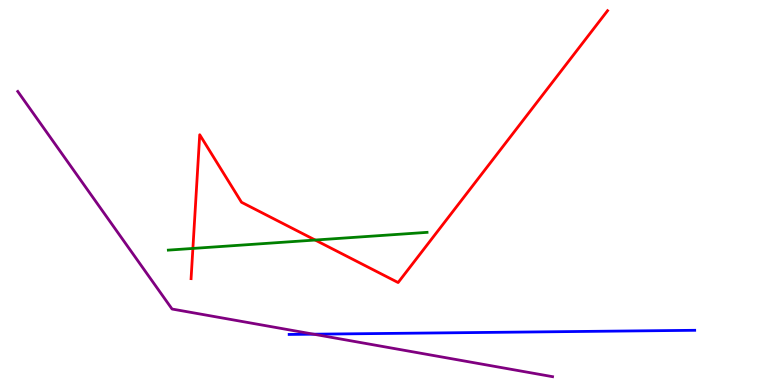[{'lines': ['blue', 'red'], 'intersections': []}, {'lines': ['green', 'red'], 'intersections': [{'x': 2.49, 'y': 3.55}, {'x': 4.07, 'y': 3.77}]}, {'lines': ['purple', 'red'], 'intersections': []}, {'lines': ['blue', 'green'], 'intersections': []}, {'lines': ['blue', 'purple'], 'intersections': [{'x': 4.05, 'y': 1.32}]}, {'lines': ['green', 'purple'], 'intersections': []}]